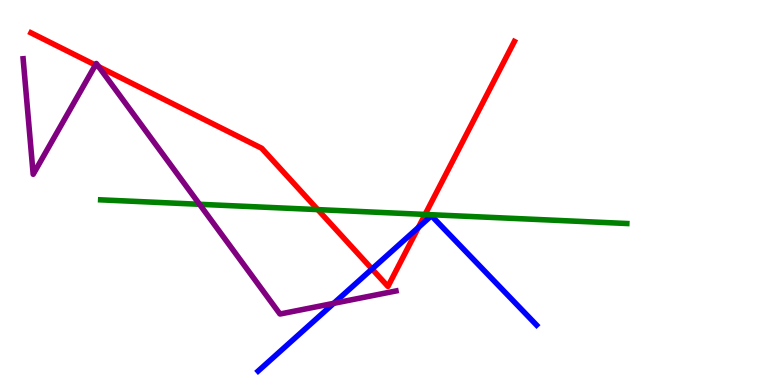[{'lines': ['blue', 'red'], 'intersections': [{'x': 4.8, 'y': 3.01}, {'x': 5.4, 'y': 4.09}]}, {'lines': ['green', 'red'], 'intersections': [{'x': 4.1, 'y': 4.56}, {'x': 5.49, 'y': 4.43}]}, {'lines': ['purple', 'red'], 'intersections': [{'x': 1.23, 'y': 8.31}, {'x': 1.27, 'y': 8.27}]}, {'lines': ['blue', 'green'], 'intersections': []}, {'lines': ['blue', 'purple'], 'intersections': [{'x': 4.31, 'y': 2.12}]}, {'lines': ['green', 'purple'], 'intersections': [{'x': 2.57, 'y': 4.69}]}]